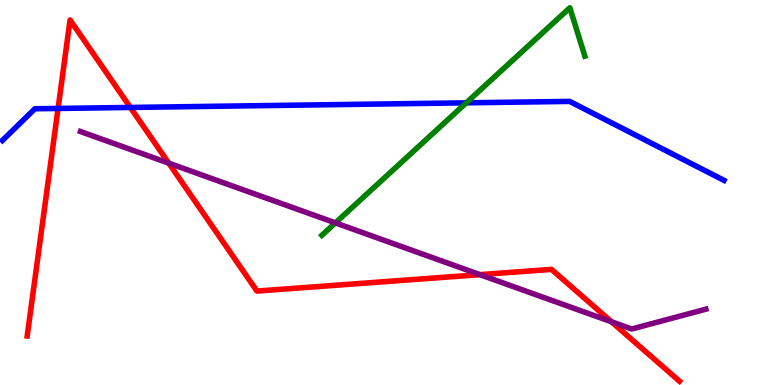[{'lines': ['blue', 'red'], 'intersections': [{'x': 0.749, 'y': 7.18}, {'x': 1.68, 'y': 7.21}]}, {'lines': ['green', 'red'], 'intersections': []}, {'lines': ['purple', 'red'], 'intersections': [{'x': 2.18, 'y': 5.76}, {'x': 6.19, 'y': 2.87}, {'x': 7.89, 'y': 1.64}]}, {'lines': ['blue', 'green'], 'intersections': [{'x': 6.02, 'y': 7.33}]}, {'lines': ['blue', 'purple'], 'intersections': []}, {'lines': ['green', 'purple'], 'intersections': [{'x': 4.33, 'y': 4.21}]}]